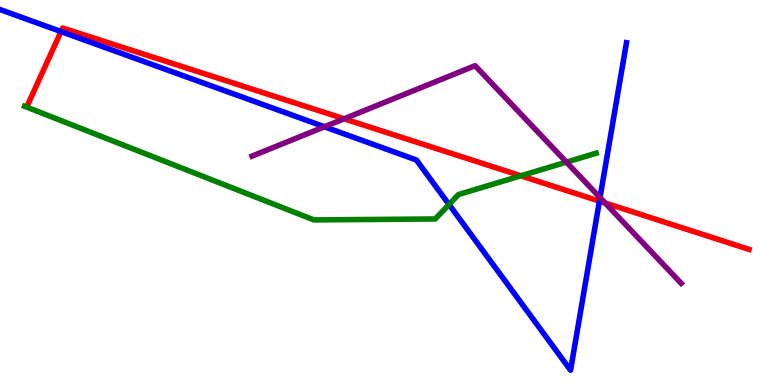[{'lines': ['blue', 'red'], 'intersections': [{'x': 0.787, 'y': 9.18}, {'x': 7.73, 'y': 4.78}]}, {'lines': ['green', 'red'], 'intersections': [{'x': 6.72, 'y': 5.43}]}, {'lines': ['purple', 'red'], 'intersections': [{'x': 4.44, 'y': 6.91}, {'x': 7.81, 'y': 4.73}]}, {'lines': ['blue', 'green'], 'intersections': [{'x': 5.79, 'y': 4.69}]}, {'lines': ['blue', 'purple'], 'intersections': [{'x': 4.19, 'y': 6.71}, {'x': 7.74, 'y': 4.87}]}, {'lines': ['green', 'purple'], 'intersections': [{'x': 7.31, 'y': 5.79}]}]